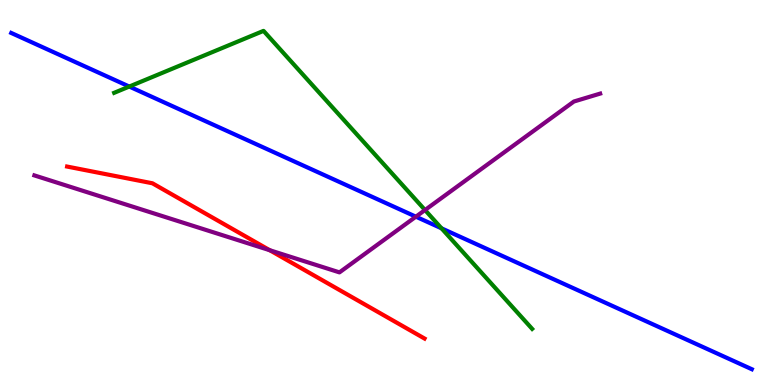[{'lines': ['blue', 'red'], 'intersections': []}, {'lines': ['green', 'red'], 'intersections': []}, {'lines': ['purple', 'red'], 'intersections': [{'x': 3.48, 'y': 3.5}]}, {'lines': ['blue', 'green'], 'intersections': [{'x': 1.67, 'y': 7.75}, {'x': 5.7, 'y': 4.07}]}, {'lines': ['blue', 'purple'], 'intersections': [{'x': 5.37, 'y': 4.37}]}, {'lines': ['green', 'purple'], 'intersections': [{'x': 5.48, 'y': 4.54}]}]